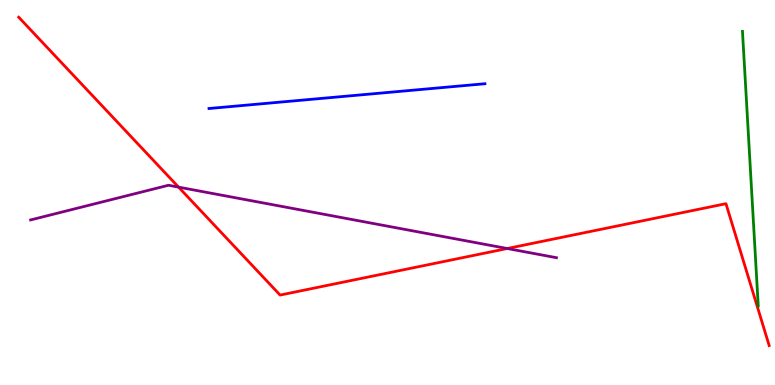[{'lines': ['blue', 'red'], 'intersections': []}, {'lines': ['green', 'red'], 'intersections': []}, {'lines': ['purple', 'red'], 'intersections': [{'x': 2.3, 'y': 5.14}, {'x': 6.55, 'y': 3.54}]}, {'lines': ['blue', 'green'], 'intersections': []}, {'lines': ['blue', 'purple'], 'intersections': []}, {'lines': ['green', 'purple'], 'intersections': []}]